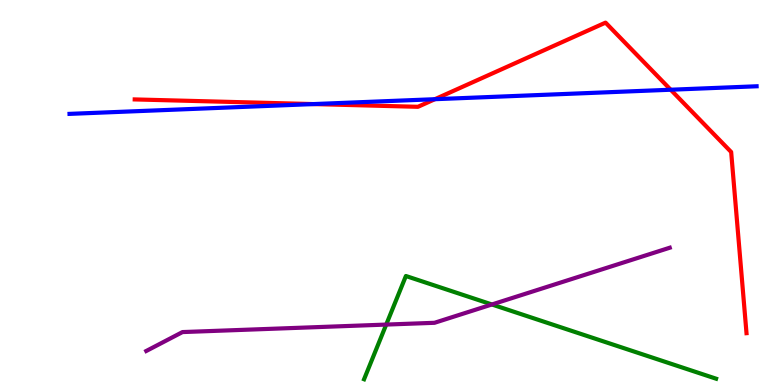[{'lines': ['blue', 'red'], 'intersections': [{'x': 4.04, 'y': 7.3}, {'x': 5.61, 'y': 7.42}, {'x': 8.65, 'y': 7.67}]}, {'lines': ['green', 'red'], 'intersections': []}, {'lines': ['purple', 'red'], 'intersections': []}, {'lines': ['blue', 'green'], 'intersections': []}, {'lines': ['blue', 'purple'], 'intersections': []}, {'lines': ['green', 'purple'], 'intersections': [{'x': 4.98, 'y': 1.57}, {'x': 6.35, 'y': 2.09}]}]